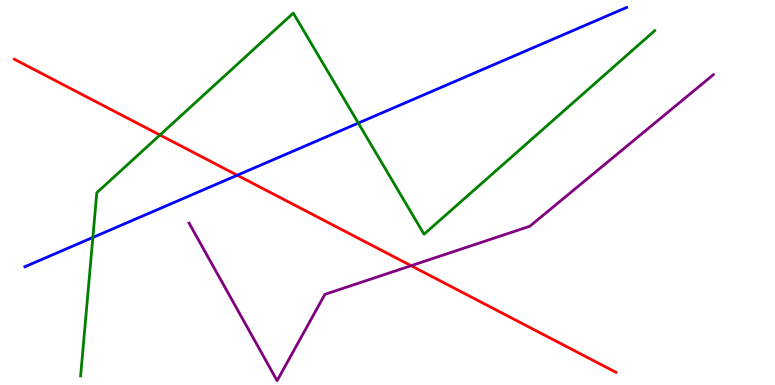[{'lines': ['blue', 'red'], 'intersections': [{'x': 3.06, 'y': 5.45}]}, {'lines': ['green', 'red'], 'intersections': [{'x': 2.06, 'y': 6.49}]}, {'lines': ['purple', 'red'], 'intersections': [{'x': 5.3, 'y': 3.1}]}, {'lines': ['blue', 'green'], 'intersections': [{'x': 1.2, 'y': 3.83}, {'x': 4.62, 'y': 6.8}]}, {'lines': ['blue', 'purple'], 'intersections': []}, {'lines': ['green', 'purple'], 'intersections': []}]